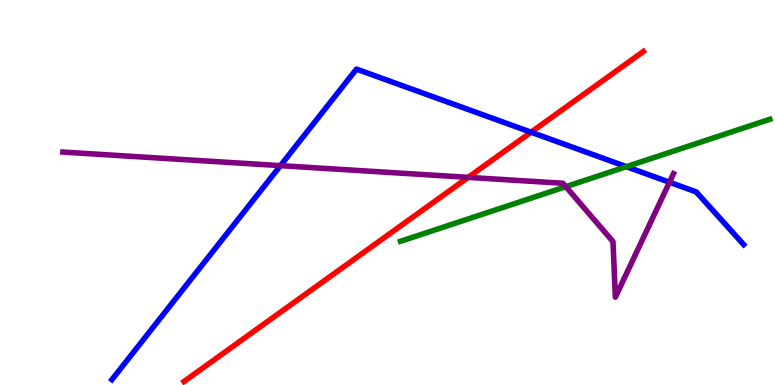[{'lines': ['blue', 'red'], 'intersections': [{'x': 6.85, 'y': 6.57}]}, {'lines': ['green', 'red'], 'intersections': []}, {'lines': ['purple', 'red'], 'intersections': [{'x': 6.04, 'y': 5.39}]}, {'lines': ['blue', 'green'], 'intersections': [{'x': 8.08, 'y': 5.67}]}, {'lines': ['blue', 'purple'], 'intersections': [{'x': 3.62, 'y': 5.7}, {'x': 8.64, 'y': 5.27}]}, {'lines': ['green', 'purple'], 'intersections': [{'x': 7.3, 'y': 5.15}]}]